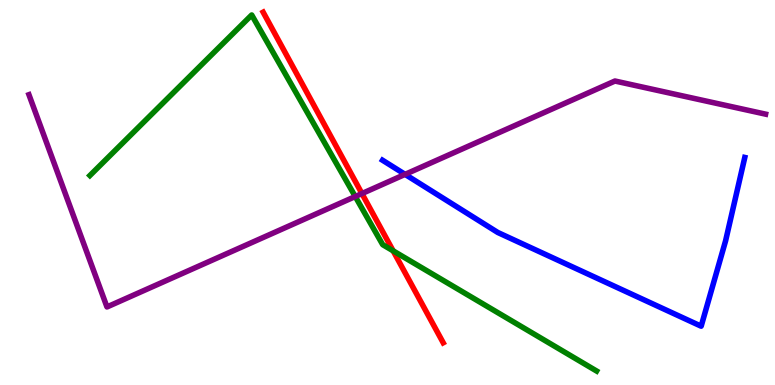[{'lines': ['blue', 'red'], 'intersections': []}, {'lines': ['green', 'red'], 'intersections': [{'x': 5.07, 'y': 3.48}]}, {'lines': ['purple', 'red'], 'intersections': [{'x': 4.67, 'y': 4.97}]}, {'lines': ['blue', 'green'], 'intersections': []}, {'lines': ['blue', 'purple'], 'intersections': [{'x': 5.23, 'y': 5.47}]}, {'lines': ['green', 'purple'], 'intersections': [{'x': 4.58, 'y': 4.9}]}]